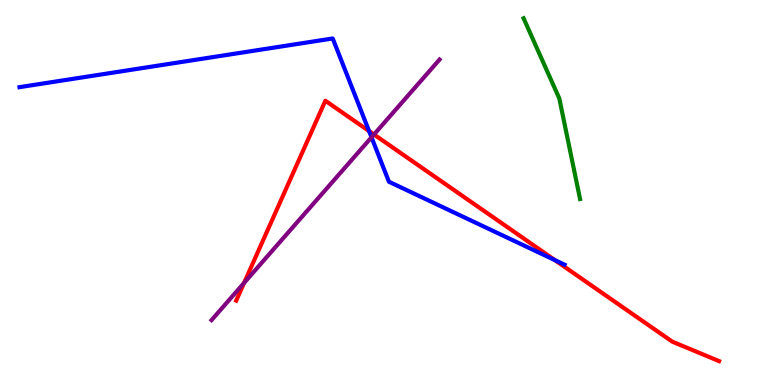[{'lines': ['blue', 'red'], 'intersections': [{'x': 4.76, 'y': 6.6}, {'x': 7.16, 'y': 3.24}]}, {'lines': ['green', 'red'], 'intersections': []}, {'lines': ['purple', 'red'], 'intersections': [{'x': 3.15, 'y': 2.65}, {'x': 4.83, 'y': 6.51}]}, {'lines': ['blue', 'green'], 'intersections': []}, {'lines': ['blue', 'purple'], 'intersections': [{'x': 4.79, 'y': 6.43}]}, {'lines': ['green', 'purple'], 'intersections': []}]